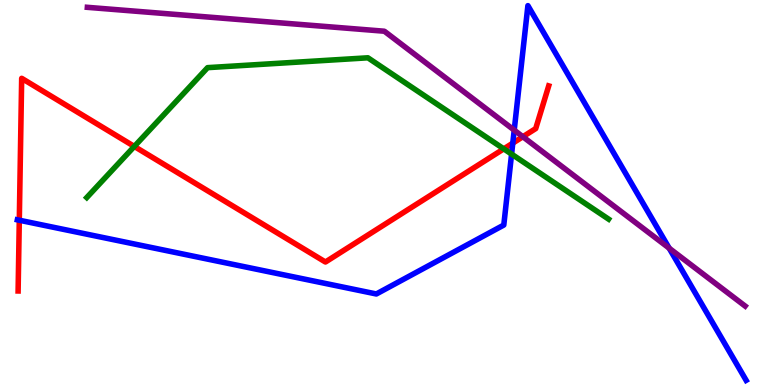[{'lines': ['blue', 'red'], 'intersections': [{'x': 0.249, 'y': 4.28}, {'x': 6.62, 'y': 6.28}]}, {'lines': ['green', 'red'], 'intersections': [{'x': 1.73, 'y': 6.2}, {'x': 6.5, 'y': 6.13}]}, {'lines': ['purple', 'red'], 'intersections': [{'x': 6.75, 'y': 6.45}]}, {'lines': ['blue', 'green'], 'intersections': [{'x': 6.6, 'y': 6.0}]}, {'lines': ['blue', 'purple'], 'intersections': [{'x': 6.64, 'y': 6.62}, {'x': 8.63, 'y': 3.55}]}, {'lines': ['green', 'purple'], 'intersections': []}]